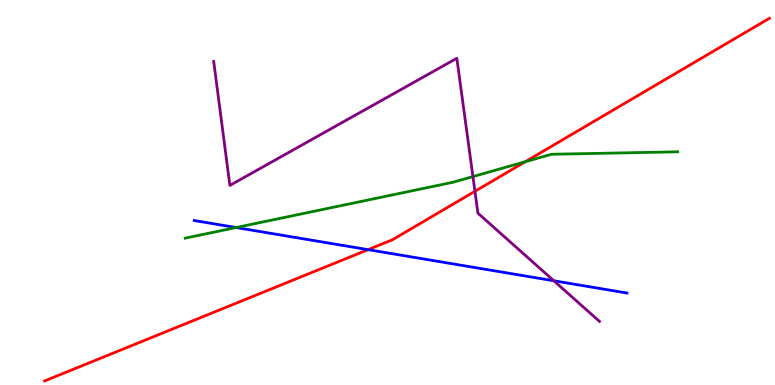[{'lines': ['blue', 'red'], 'intersections': [{'x': 4.75, 'y': 3.52}]}, {'lines': ['green', 'red'], 'intersections': [{'x': 6.78, 'y': 5.8}]}, {'lines': ['purple', 'red'], 'intersections': [{'x': 6.13, 'y': 5.03}]}, {'lines': ['blue', 'green'], 'intersections': [{'x': 3.05, 'y': 4.09}]}, {'lines': ['blue', 'purple'], 'intersections': [{'x': 7.15, 'y': 2.71}]}, {'lines': ['green', 'purple'], 'intersections': [{'x': 6.1, 'y': 5.41}]}]